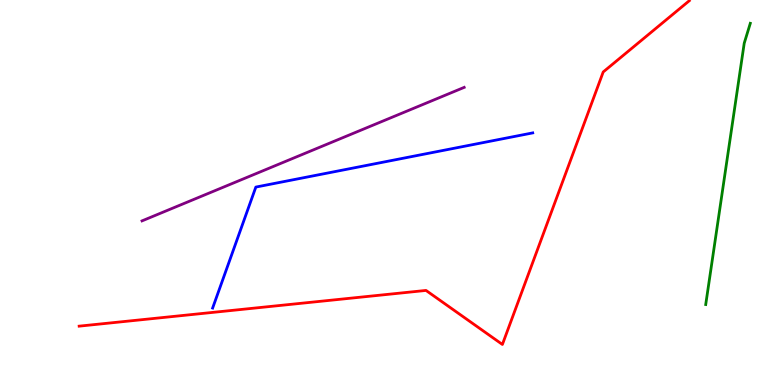[{'lines': ['blue', 'red'], 'intersections': []}, {'lines': ['green', 'red'], 'intersections': []}, {'lines': ['purple', 'red'], 'intersections': []}, {'lines': ['blue', 'green'], 'intersections': []}, {'lines': ['blue', 'purple'], 'intersections': []}, {'lines': ['green', 'purple'], 'intersections': []}]